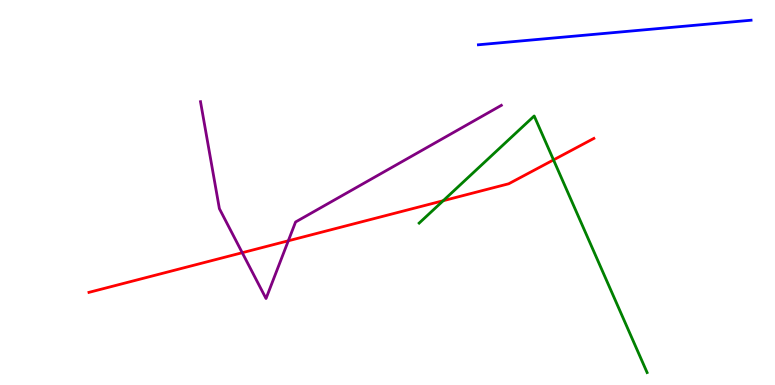[{'lines': ['blue', 'red'], 'intersections': []}, {'lines': ['green', 'red'], 'intersections': [{'x': 5.72, 'y': 4.79}, {'x': 7.14, 'y': 5.85}]}, {'lines': ['purple', 'red'], 'intersections': [{'x': 3.13, 'y': 3.44}, {'x': 3.72, 'y': 3.75}]}, {'lines': ['blue', 'green'], 'intersections': []}, {'lines': ['blue', 'purple'], 'intersections': []}, {'lines': ['green', 'purple'], 'intersections': []}]